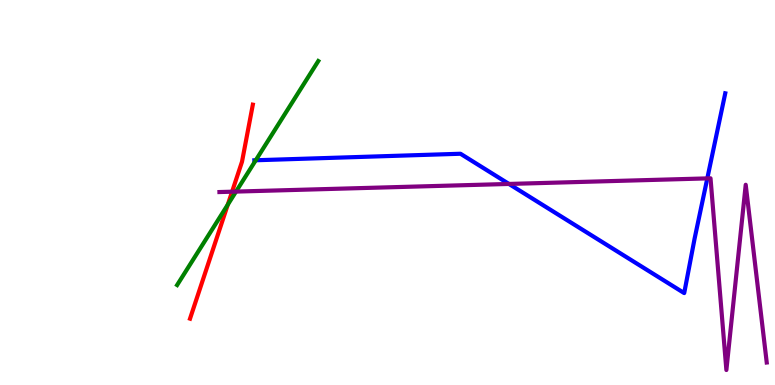[{'lines': ['blue', 'red'], 'intersections': []}, {'lines': ['green', 'red'], 'intersections': [{'x': 2.94, 'y': 4.69}]}, {'lines': ['purple', 'red'], 'intersections': [{'x': 2.99, 'y': 5.02}]}, {'lines': ['blue', 'green'], 'intersections': [{'x': 3.3, 'y': 5.84}]}, {'lines': ['blue', 'purple'], 'intersections': [{'x': 6.57, 'y': 5.22}, {'x': 9.13, 'y': 5.37}]}, {'lines': ['green', 'purple'], 'intersections': [{'x': 3.05, 'y': 5.02}]}]